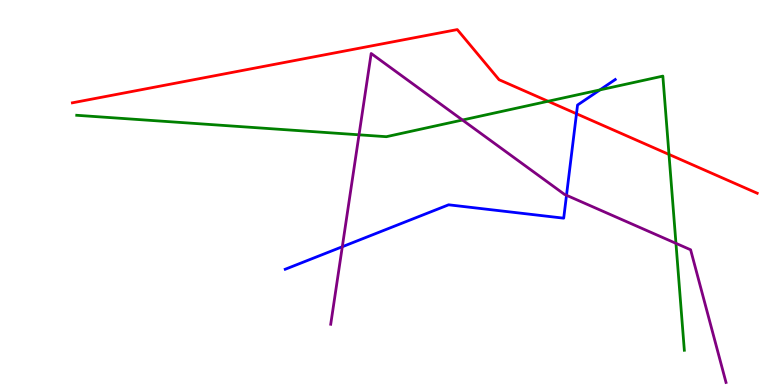[{'lines': ['blue', 'red'], 'intersections': [{'x': 7.44, 'y': 7.05}]}, {'lines': ['green', 'red'], 'intersections': [{'x': 7.07, 'y': 7.37}, {'x': 8.63, 'y': 5.99}]}, {'lines': ['purple', 'red'], 'intersections': []}, {'lines': ['blue', 'green'], 'intersections': [{'x': 7.74, 'y': 7.66}]}, {'lines': ['blue', 'purple'], 'intersections': [{'x': 4.42, 'y': 3.59}, {'x': 7.31, 'y': 4.93}]}, {'lines': ['green', 'purple'], 'intersections': [{'x': 4.63, 'y': 6.5}, {'x': 5.97, 'y': 6.88}, {'x': 8.72, 'y': 3.68}]}]